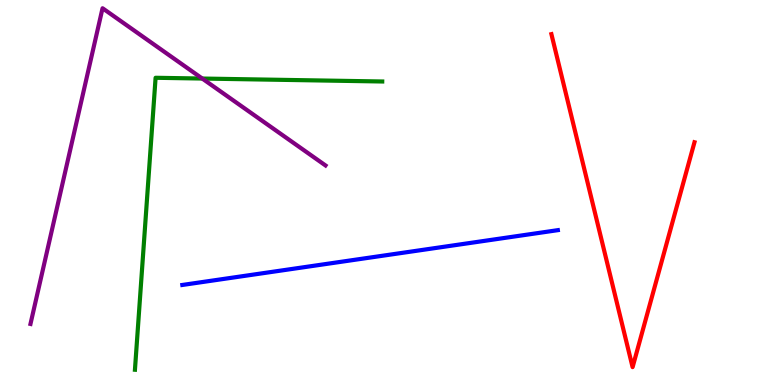[{'lines': ['blue', 'red'], 'intersections': []}, {'lines': ['green', 'red'], 'intersections': []}, {'lines': ['purple', 'red'], 'intersections': []}, {'lines': ['blue', 'green'], 'intersections': []}, {'lines': ['blue', 'purple'], 'intersections': []}, {'lines': ['green', 'purple'], 'intersections': [{'x': 2.61, 'y': 7.96}]}]